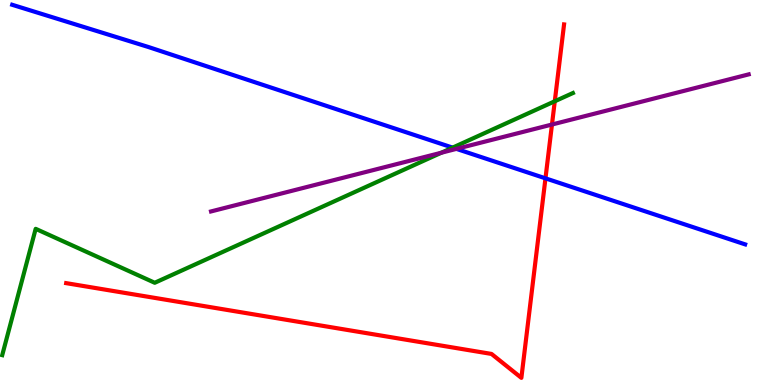[{'lines': ['blue', 'red'], 'intersections': [{'x': 7.04, 'y': 5.37}]}, {'lines': ['green', 'red'], 'intersections': [{'x': 7.16, 'y': 7.37}]}, {'lines': ['purple', 'red'], 'intersections': [{'x': 7.12, 'y': 6.77}]}, {'lines': ['blue', 'green'], 'intersections': [{'x': 5.84, 'y': 6.17}]}, {'lines': ['blue', 'purple'], 'intersections': [{'x': 5.89, 'y': 6.13}]}, {'lines': ['green', 'purple'], 'intersections': [{'x': 5.7, 'y': 6.03}]}]